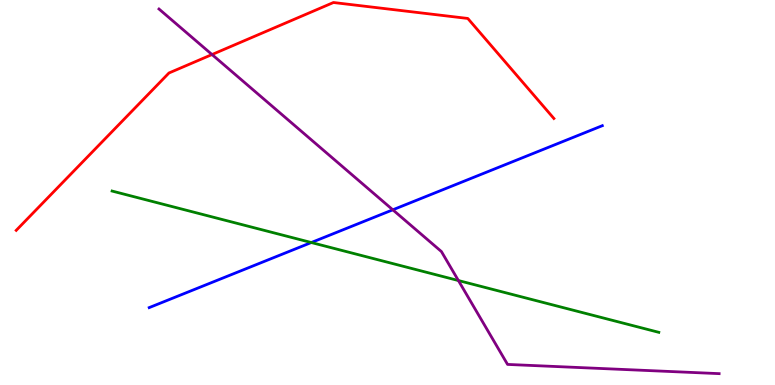[{'lines': ['blue', 'red'], 'intersections': []}, {'lines': ['green', 'red'], 'intersections': []}, {'lines': ['purple', 'red'], 'intersections': [{'x': 2.74, 'y': 8.58}]}, {'lines': ['blue', 'green'], 'intersections': [{'x': 4.02, 'y': 3.7}]}, {'lines': ['blue', 'purple'], 'intersections': [{'x': 5.07, 'y': 4.55}]}, {'lines': ['green', 'purple'], 'intersections': [{'x': 5.91, 'y': 2.71}]}]